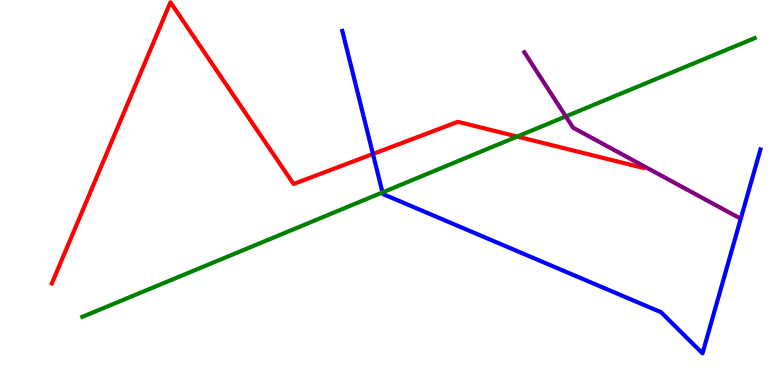[{'lines': ['blue', 'red'], 'intersections': [{'x': 4.81, 'y': 6.0}]}, {'lines': ['green', 'red'], 'intersections': [{'x': 6.67, 'y': 6.45}]}, {'lines': ['purple', 'red'], 'intersections': []}, {'lines': ['blue', 'green'], 'intersections': [{'x': 4.94, 'y': 5.0}]}, {'lines': ['blue', 'purple'], 'intersections': []}, {'lines': ['green', 'purple'], 'intersections': [{'x': 7.3, 'y': 6.98}]}]